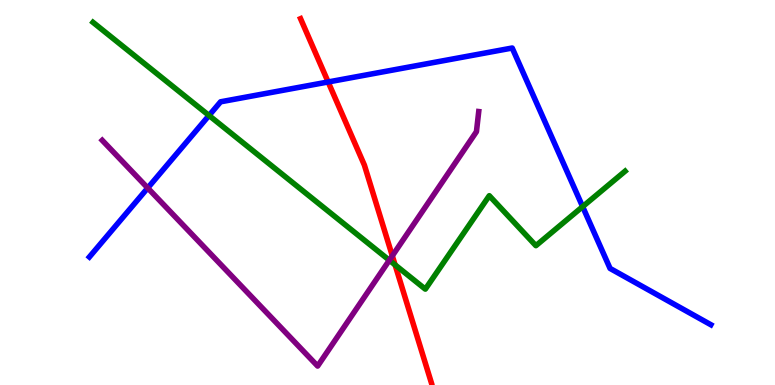[{'lines': ['blue', 'red'], 'intersections': [{'x': 4.23, 'y': 7.87}]}, {'lines': ['green', 'red'], 'intersections': [{'x': 5.1, 'y': 3.12}]}, {'lines': ['purple', 'red'], 'intersections': [{'x': 5.06, 'y': 3.35}]}, {'lines': ['blue', 'green'], 'intersections': [{'x': 2.7, 'y': 7.0}, {'x': 7.52, 'y': 4.63}]}, {'lines': ['blue', 'purple'], 'intersections': [{'x': 1.91, 'y': 5.12}]}, {'lines': ['green', 'purple'], 'intersections': [{'x': 5.02, 'y': 3.24}]}]